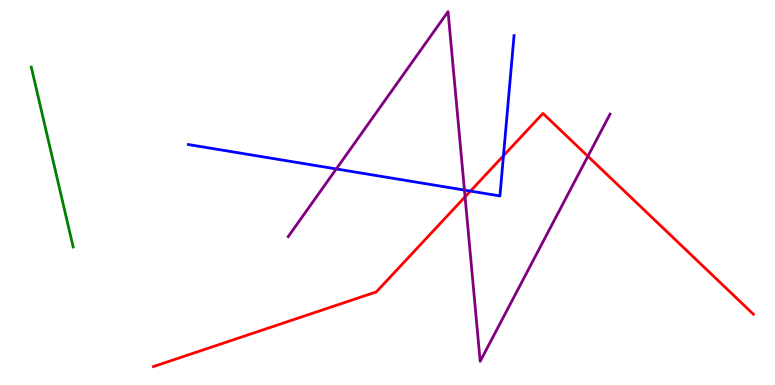[{'lines': ['blue', 'red'], 'intersections': [{'x': 6.07, 'y': 5.04}, {'x': 6.5, 'y': 5.96}]}, {'lines': ['green', 'red'], 'intersections': []}, {'lines': ['purple', 'red'], 'intersections': [{'x': 6.0, 'y': 4.89}, {'x': 7.59, 'y': 5.94}]}, {'lines': ['blue', 'green'], 'intersections': []}, {'lines': ['blue', 'purple'], 'intersections': [{'x': 4.34, 'y': 5.61}, {'x': 5.99, 'y': 5.06}]}, {'lines': ['green', 'purple'], 'intersections': []}]